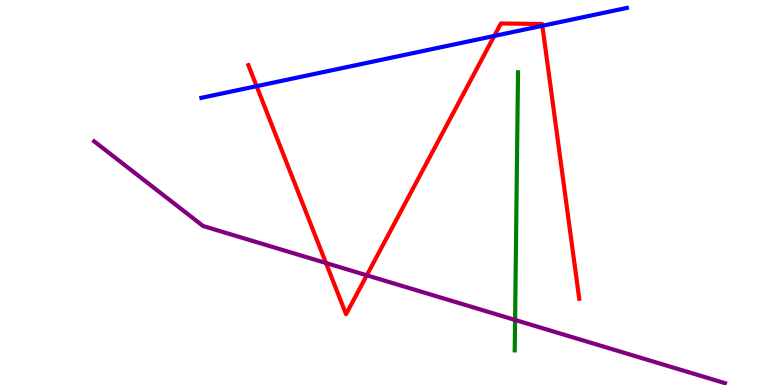[{'lines': ['blue', 'red'], 'intersections': [{'x': 3.31, 'y': 7.76}, {'x': 6.38, 'y': 9.07}, {'x': 7.0, 'y': 9.33}]}, {'lines': ['green', 'red'], 'intersections': []}, {'lines': ['purple', 'red'], 'intersections': [{'x': 4.21, 'y': 3.17}, {'x': 4.73, 'y': 2.85}]}, {'lines': ['blue', 'green'], 'intersections': []}, {'lines': ['blue', 'purple'], 'intersections': []}, {'lines': ['green', 'purple'], 'intersections': [{'x': 6.65, 'y': 1.69}]}]